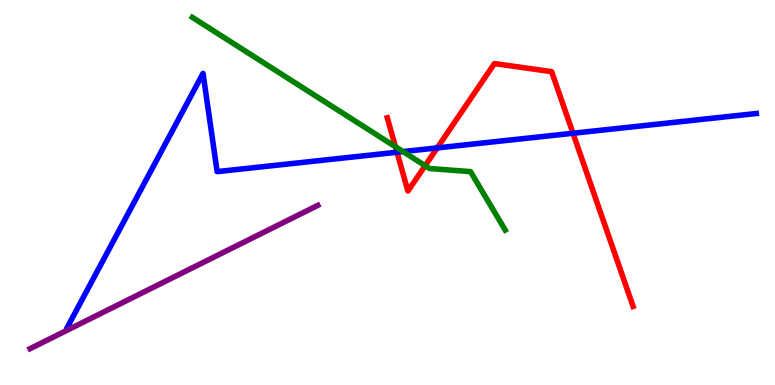[{'lines': ['blue', 'red'], 'intersections': [{'x': 5.12, 'y': 6.05}, {'x': 5.64, 'y': 6.16}, {'x': 7.39, 'y': 6.54}]}, {'lines': ['green', 'red'], 'intersections': [{'x': 5.1, 'y': 6.19}, {'x': 5.49, 'y': 5.7}]}, {'lines': ['purple', 'red'], 'intersections': []}, {'lines': ['blue', 'green'], 'intersections': [{'x': 5.2, 'y': 6.06}]}, {'lines': ['blue', 'purple'], 'intersections': []}, {'lines': ['green', 'purple'], 'intersections': []}]